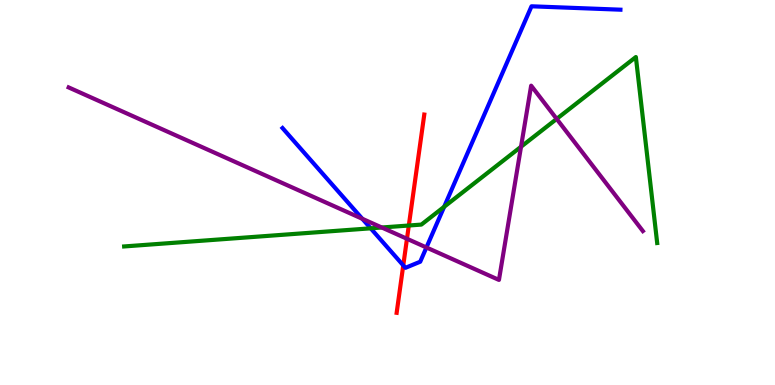[{'lines': ['blue', 'red'], 'intersections': [{'x': 5.2, 'y': 3.11}]}, {'lines': ['green', 'red'], 'intersections': [{'x': 5.28, 'y': 4.14}]}, {'lines': ['purple', 'red'], 'intersections': [{'x': 5.25, 'y': 3.8}]}, {'lines': ['blue', 'green'], 'intersections': [{'x': 4.78, 'y': 4.07}, {'x': 5.73, 'y': 4.63}]}, {'lines': ['blue', 'purple'], 'intersections': [{'x': 4.67, 'y': 4.32}, {'x': 5.5, 'y': 3.57}]}, {'lines': ['green', 'purple'], 'intersections': [{'x': 4.93, 'y': 4.09}, {'x': 6.72, 'y': 6.19}, {'x': 7.18, 'y': 6.91}]}]